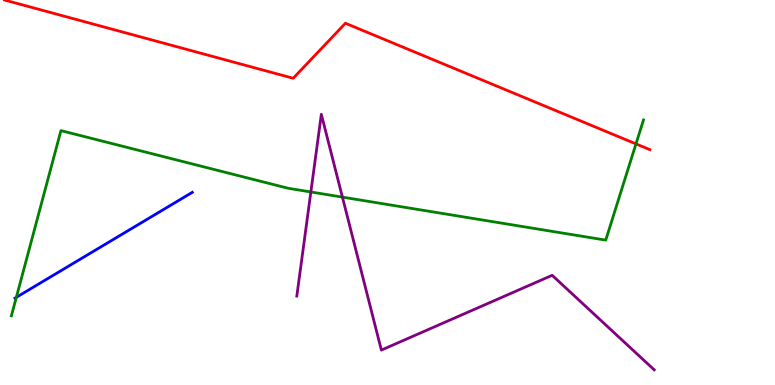[{'lines': ['blue', 'red'], 'intersections': []}, {'lines': ['green', 'red'], 'intersections': [{'x': 8.21, 'y': 6.26}]}, {'lines': ['purple', 'red'], 'intersections': []}, {'lines': ['blue', 'green'], 'intersections': [{'x': 0.211, 'y': 2.28}]}, {'lines': ['blue', 'purple'], 'intersections': []}, {'lines': ['green', 'purple'], 'intersections': [{'x': 4.01, 'y': 5.01}, {'x': 4.42, 'y': 4.88}]}]